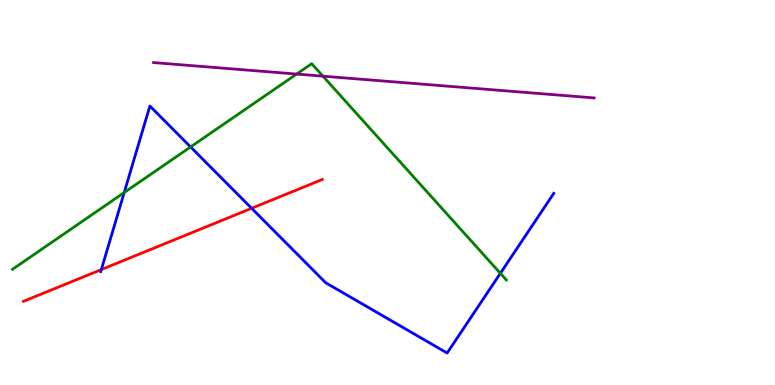[{'lines': ['blue', 'red'], 'intersections': [{'x': 1.31, 'y': 3.0}, {'x': 3.25, 'y': 4.59}]}, {'lines': ['green', 'red'], 'intersections': []}, {'lines': ['purple', 'red'], 'intersections': []}, {'lines': ['blue', 'green'], 'intersections': [{'x': 1.6, 'y': 5.0}, {'x': 2.46, 'y': 6.18}, {'x': 6.46, 'y': 2.9}]}, {'lines': ['blue', 'purple'], 'intersections': []}, {'lines': ['green', 'purple'], 'intersections': [{'x': 3.83, 'y': 8.08}, {'x': 4.17, 'y': 8.02}]}]